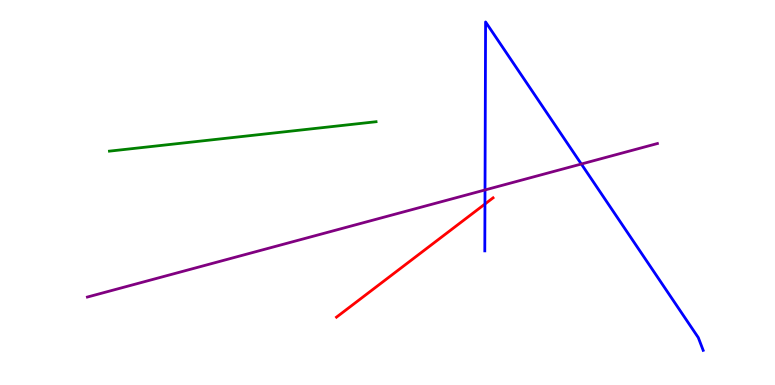[{'lines': ['blue', 'red'], 'intersections': [{'x': 6.26, 'y': 4.7}]}, {'lines': ['green', 'red'], 'intersections': []}, {'lines': ['purple', 'red'], 'intersections': []}, {'lines': ['blue', 'green'], 'intersections': []}, {'lines': ['blue', 'purple'], 'intersections': [{'x': 6.26, 'y': 5.07}, {'x': 7.5, 'y': 5.74}]}, {'lines': ['green', 'purple'], 'intersections': []}]